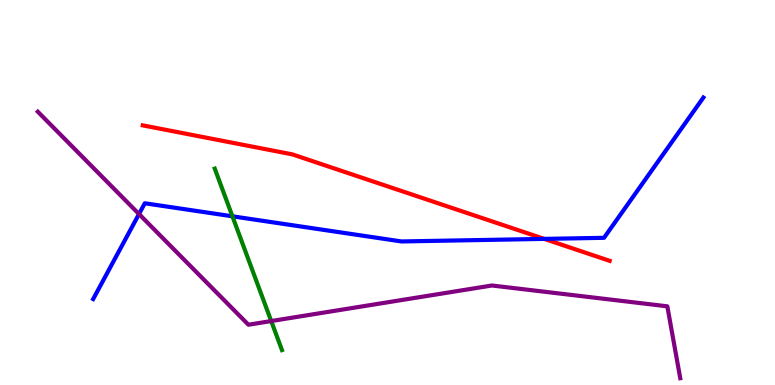[{'lines': ['blue', 'red'], 'intersections': [{'x': 7.02, 'y': 3.8}]}, {'lines': ['green', 'red'], 'intersections': []}, {'lines': ['purple', 'red'], 'intersections': []}, {'lines': ['blue', 'green'], 'intersections': [{'x': 3.0, 'y': 4.38}]}, {'lines': ['blue', 'purple'], 'intersections': [{'x': 1.79, 'y': 4.44}]}, {'lines': ['green', 'purple'], 'intersections': [{'x': 3.5, 'y': 1.66}]}]